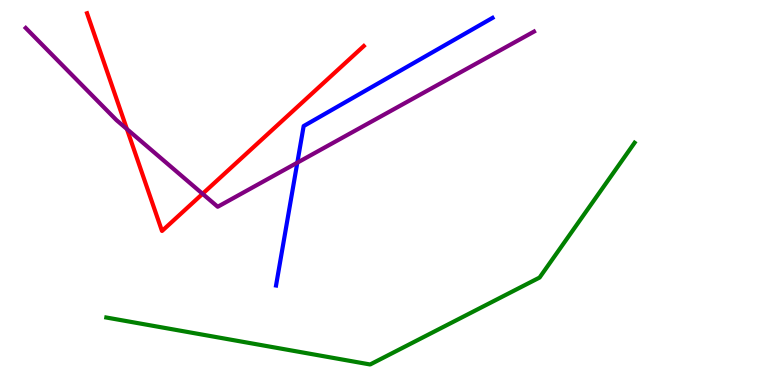[{'lines': ['blue', 'red'], 'intersections': []}, {'lines': ['green', 'red'], 'intersections': []}, {'lines': ['purple', 'red'], 'intersections': [{'x': 1.64, 'y': 6.65}, {'x': 2.61, 'y': 4.97}]}, {'lines': ['blue', 'green'], 'intersections': []}, {'lines': ['blue', 'purple'], 'intersections': [{'x': 3.84, 'y': 5.77}]}, {'lines': ['green', 'purple'], 'intersections': []}]